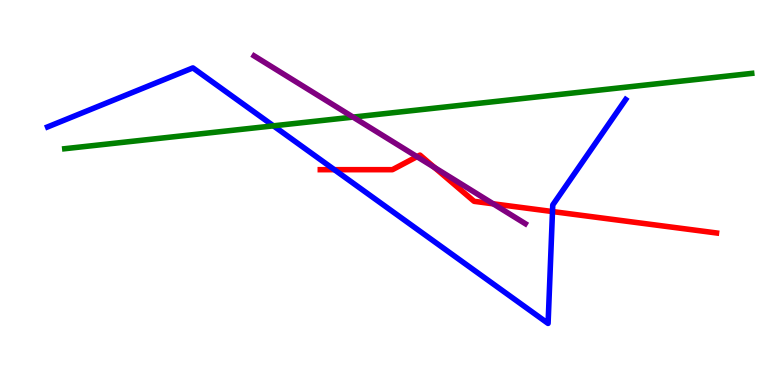[{'lines': ['blue', 'red'], 'intersections': [{'x': 4.31, 'y': 5.59}, {'x': 7.13, 'y': 4.51}]}, {'lines': ['green', 'red'], 'intersections': []}, {'lines': ['purple', 'red'], 'intersections': [{'x': 5.38, 'y': 5.93}, {'x': 5.61, 'y': 5.65}, {'x': 6.36, 'y': 4.71}]}, {'lines': ['blue', 'green'], 'intersections': [{'x': 3.53, 'y': 6.73}]}, {'lines': ['blue', 'purple'], 'intersections': []}, {'lines': ['green', 'purple'], 'intersections': [{'x': 4.56, 'y': 6.96}]}]